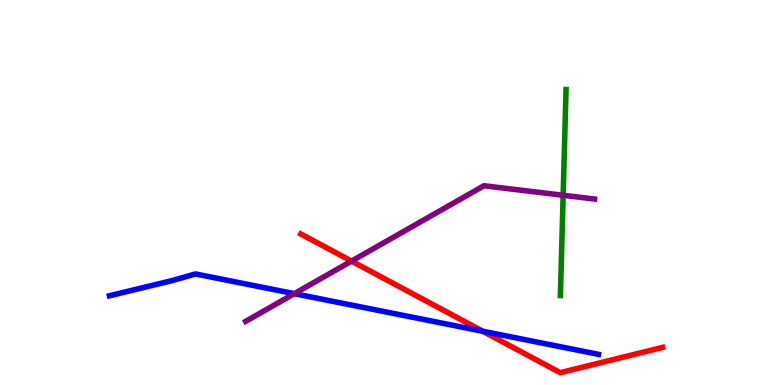[{'lines': ['blue', 'red'], 'intersections': [{'x': 6.23, 'y': 1.4}]}, {'lines': ['green', 'red'], 'intersections': []}, {'lines': ['purple', 'red'], 'intersections': [{'x': 4.54, 'y': 3.22}]}, {'lines': ['blue', 'green'], 'intersections': []}, {'lines': ['blue', 'purple'], 'intersections': [{'x': 3.8, 'y': 2.37}]}, {'lines': ['green', 'purple'], 'intersections': [{'x': 7.27, 'y': 4.93}]}]